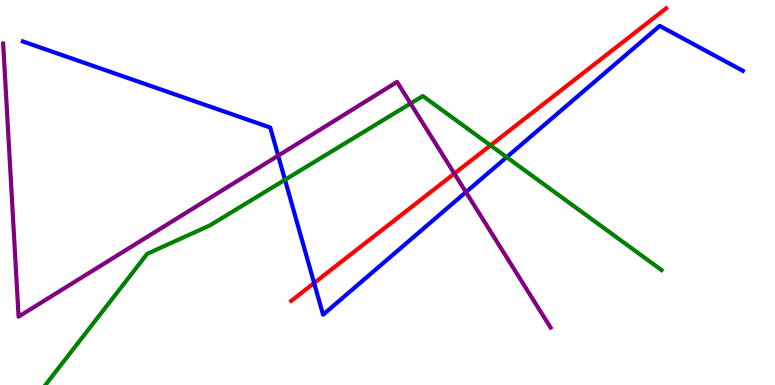[{'lines': ['blue', 'red'], 'intersections': [{'x': 4.05, 'y': 2.65}]}, {'lines': ['green', 'red'], 'intersections': [{'x': 6.33, 'y': 6.22}]}, {'lines': ['purple', 'red'], 'intersections': [{'x': 5.86, 'y': 5.49}]}, {'lines': ['blue', 'green'], 'intersections': [{'x': 3.68, 'y': 5.33}, {'x': 6.54, 'y': 5.92}]}, {'lines': ['blue', 'purple'], 'intersections': [{'x': 3.59, 'y': 5.96}, {'x': 6.01, 'y': 5.01}]}, {'lines': ['green', 'purple'], 'intersections': [{'x': 5.3, 'y': 7.31}]}]